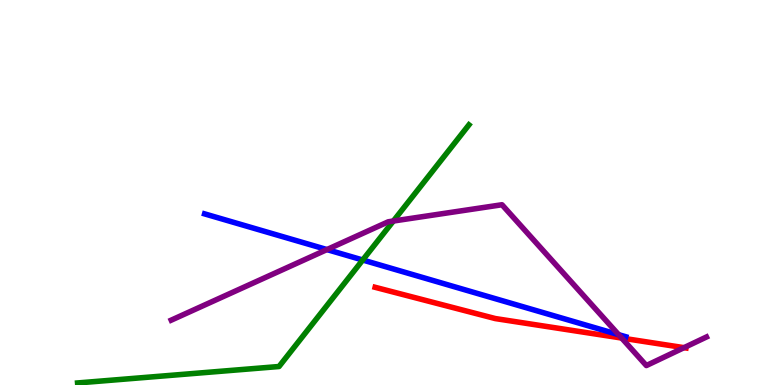[{'lines': ['blue', 'red'], 'intersections': []}, {'lines': ['green', 'red'], 'intersections': []}, {'lines': ['purple', 'red'], 'intersections': [{'x': 8.02, 'y': 1.22}, {'x': 8.83, 'y': 0.97}]}, {'lines': ['blue', 'green'], 'intersections': [{'x': 4.68, 'y': 3.25}]}, {'lines': ['blue', 'purple'], 'intersections': [{'x': 4.22, 'y': 3.52}, {'x': 7.98, 'y': 1.31}]}, {'lines': ['green', 'purple'], 'intersections': [{'x': 5.08, 'y': 4.26}]}]